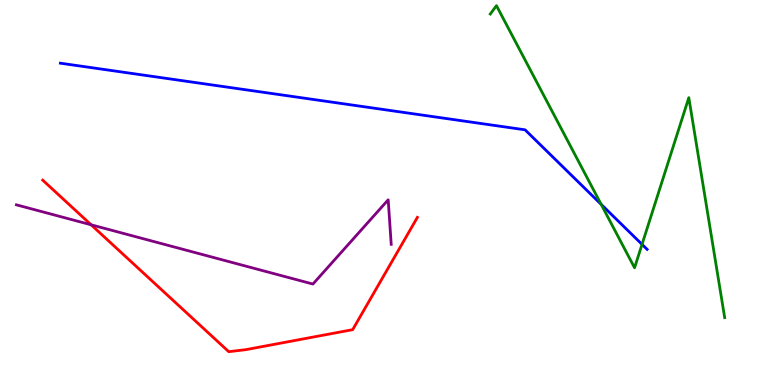[{'lines': ['blue', 'red'], 'intersections': []}, {'lines': ['green', 'red'], 'intersections': []}, {'lines': ['purple', 'red'], 'intersections': [{'x': 1.18, 'y': 4.16}]}, {'lines': ['blue', 'green'], 'intersections': [{'x': 7.76, 'y': 4.69}, {'x': 8.28, 'y': 3.65}]}, {'lines': ['blue', 'purple'], 'intersections': []}, {'lines': ['green', 'purple'], 'intersections': []}]